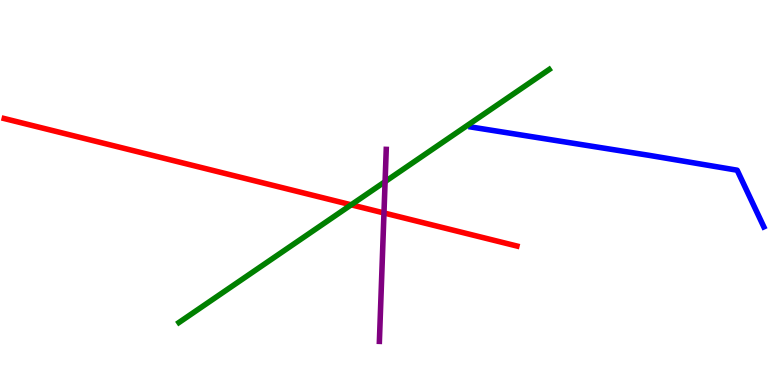[{'lines': ['blue', 'red'], 'intersections': []}, {'lines': ['green', 'red'], 'intersections': [{'x': 4.53, 'y': 4.68}]}, {'lines': ['purple', 'red'], 'intersections': [{'x': 4.95, 'y': 4.47}]}, {'lines': ['blue', 'green'], 'intersections': []}, {'lines': ['blue', 'purple'], 'intersections': []}, {'lines': ['green', 'purple'], 'intersections': [{'x': 4.97, 'y': 5.28}]}]